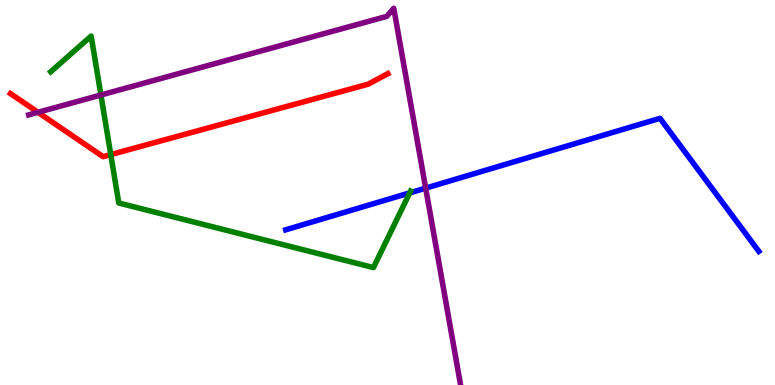[{'lines': ['blue', 'red'], 'intersections': []}, {'lines': ['green', 'red'], 'intersections': [{'x': 1.43, 'y': 5.98}]}, {'lines': ['purple', 'red'], 'intersections': [{'x': 0.49, 'y': 7.08}]}, {'lines': ['blue', 'green'], 'intersections': [{'x': 5.29, 'y': 4.99}]}, {'lines': ['blue', 'purple'], 'intersections': [{'x': 5.49, 'y': 5.11}]}, {'lines': ['green', 'purple'], 'intersections': [{'x': 1.3, 'y': 7.53}]}]